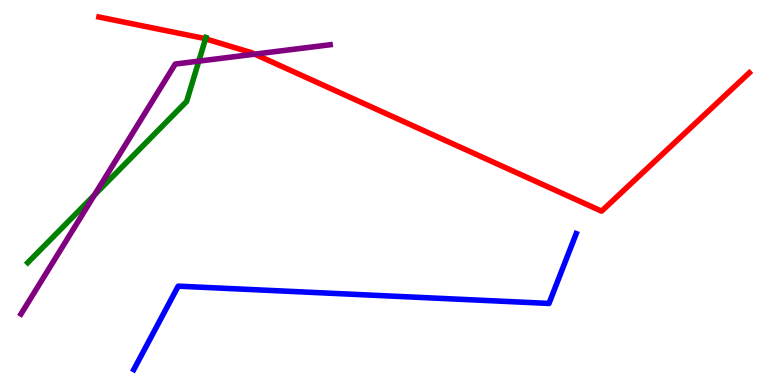[{'lines': ['blue', 'red'], 'intersections': []}, {'lines': ['green', 'red'], 'intersections': [{'x': 2.65, 'y': 8.99}]}, {'lines': ['purple', 'red'], 'intersections': [{'x': 3.29, 'y': 8.59}]}, {'lines': ['blue', 'green'], 'intersections': []}, {'lines': ['blue', 'purple'], 'intersections': []}, {'lines': ['green', 'purple'], 'intersections': [{'x': 1.22, 'y': 4.93}, {'x': 2.57, 'y': 8.41}]}]